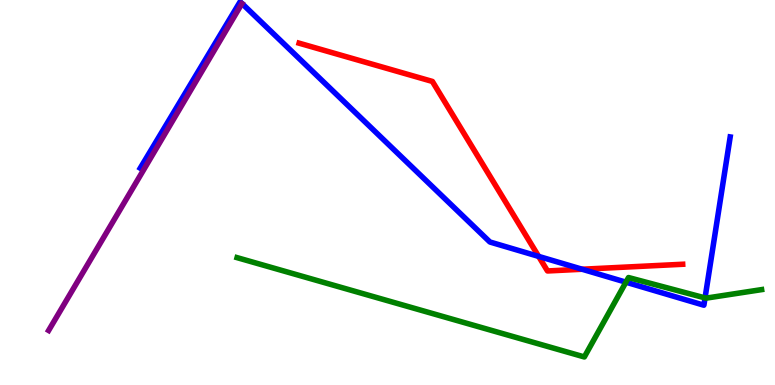[{'lines': ['blue', 'red'], 'intersections': [{'x': 6.95, 'y': 3.34}, {'x': 7.51, 'y': 3.01}]}, {'lines': ['green', 'red'], 'intersections': []}, {'lines': ['purple', 'red'], 'intersections': []}, {'lines': ['blue', 'green'], 'intersections': [{'x': 8.08, 'y': 2.67}, {'x': 9.1, 'y': 2.26}]}, {'lines': ['blue', 'purple'], 'intersections': []}, {'lines': ['green', 'purple'], 'intersections': []}]